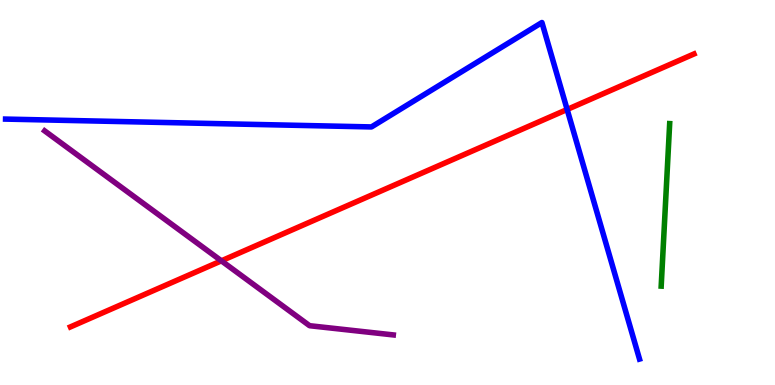[{'lines': ['blue', 'red'], 'intersections': [{'x': 7.32, 'y': 7.16}]}, {'lines': ['green', 'red'], 'intersections': []}, {'lines': ['purple', 'red'], 'intersections': [{'x': 2.86, 'y': 3.23}]}, {'lines': ['blue', 'green'], 'intersections': []}, {'lines': ['blue', 'purple'], 'intersections': []}, {'lines': ['green', 'purple'], 'intersections': []}]